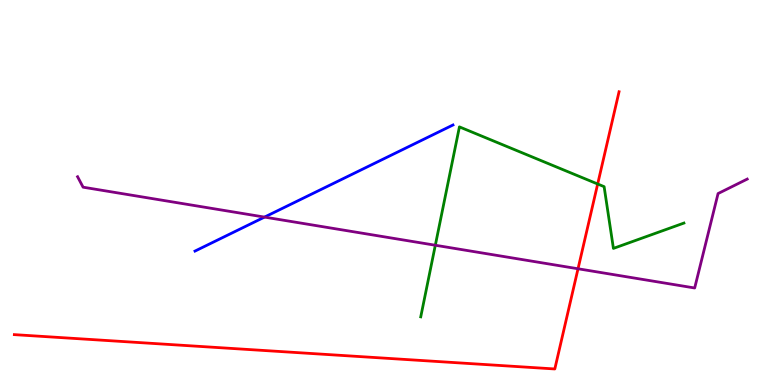[{'lines': ['blue', 'red'], 'intersections': []}, {'lines': ['green', 'red'], 'intersections': [{'x': 7.71, 'y': 5.22}]}, {'lines': ['purple', 'red'], 'intersections': [{'x': 7.46, 'y': 3.02}]}, {'lines': ['blue', 'green'], 'intersections': []}, {'lines': ['blue', 'purple'], 'intersections': [{'x': 3.41, 'y': 4.36}]}, {'lines': ['green', 'purple'], 'intersections': [{'x': 5.62, 'y': 3.63}]}]